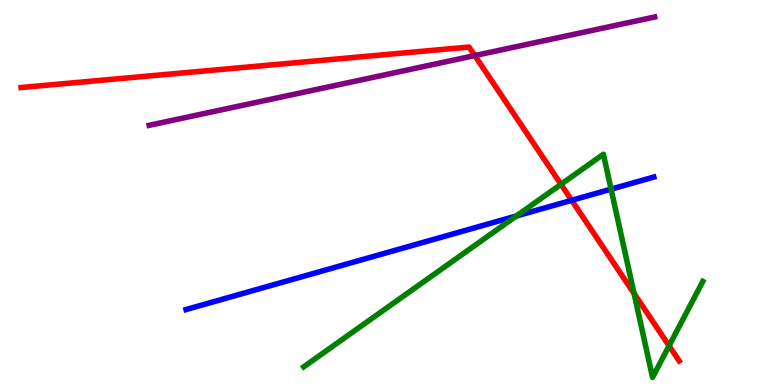[{'lines': ['blue', 'red'], 'intersections': [{'x': 7.38, 'y': 4.8}]}, {'lines': ['green', 'red'], 'intersections': [{'x': 7.24, 'y': 5.21}, {'x': 8.18, 'y': 2.38}, {'x': 8.63, 'y': 1.02}]}, {'lines': ['purple', 'red'], 'intersections': [{'x': 6.13, 'y': 8.56}]}, {'lines': ['blue', 'green'], 'intersections': [{'x': 6.66, 'y': 4.39}, {'x': 7.89, 'y': 5.09}]}, {'lines': ['blue', 'purple'], 'intersections': []}, {'lines': ['green', 'purple'], 'intersections': []}]